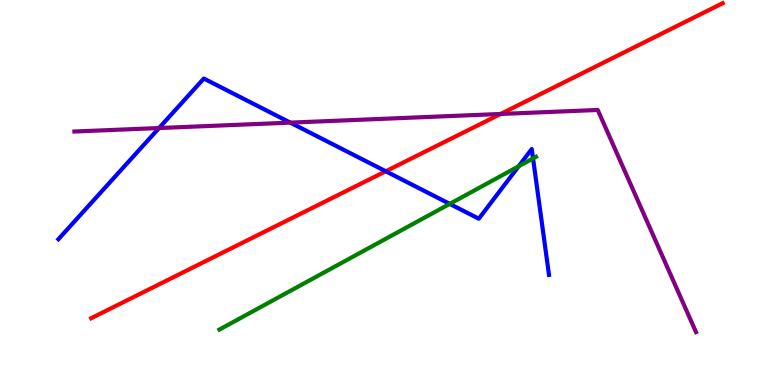[{'lines': ['blue', 'red'], 'intersections': [{'x': 4.98, 'y': 5.55}]}, {'lines': ['green', 'red'], 'intersections': []}, {'lines': ['purple', 'red'], 'intersections': [{'x': 6.46, 'y': 7.04}]}, {'lines': ['blue', 'green'], 'intersections': [{'x': 5.8, 'y': 4.7}, {'x': 6.69, 'y': 5.68}, {'x': 6.88, 'y': 5.89}]}, {'lines': ['blue', 'purple'], 'intersections': [{'x': 2.05, 'y': 6.67}, {'x': 3.75, 'y': 6.81}]}, {'lines': ['green', 'purple'], 'intersections': []}]